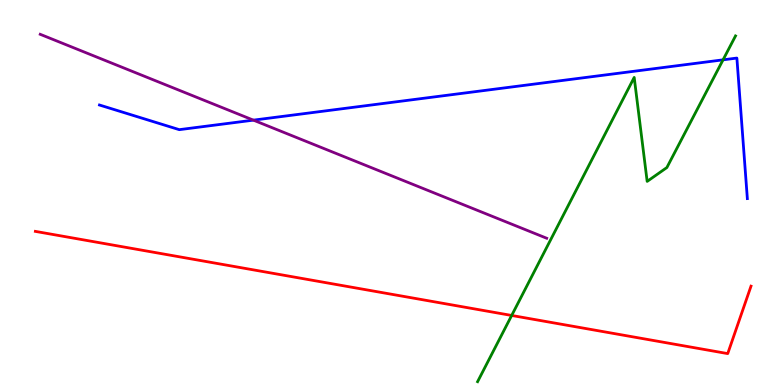[{'lines': ['blue', 'red'], 'intersections': []}, {'lines': ['green', 'red'], 'intersections': [{'x': 6.6, 'y': 1.81}]}, {'lines': ['purple', 'red'], 'intersections': []}, {'lines': ['blue', 'green'], 'intersections': [{'x': 9.33, 'y': 8.45}]}, {'lines': ['blue', 'purple'], 'intersections': [{'x': 3.27, 'y': 6.88}]}, {'lines': ['green', 'purple'], 'intersections': []}]